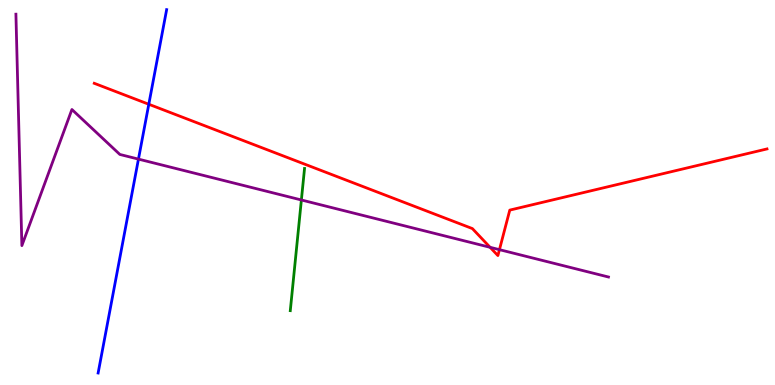[{'lines': ['blue', 'red'], 'intersections': [{'x': 1.92, 'y': 7.29}]}, {'lines': ['green', 'red'], 'intersections': []}, {'lines': ['purple', 'red'], 'intersections': [{'x': 6.32, 'y': 3.58}, {'x': 6.44, 'y': 3.52}]}, {'lines': ['blue', 'green'], 'intersections': []}, {'lines': ['blue', 'purple'], 'intersections': [{'x': 1.79, 'y': 5.87}]}, {'lines': ['green', 'purple'], 'intersections': [{'x': 3.89, 'y': 4.81}]}]